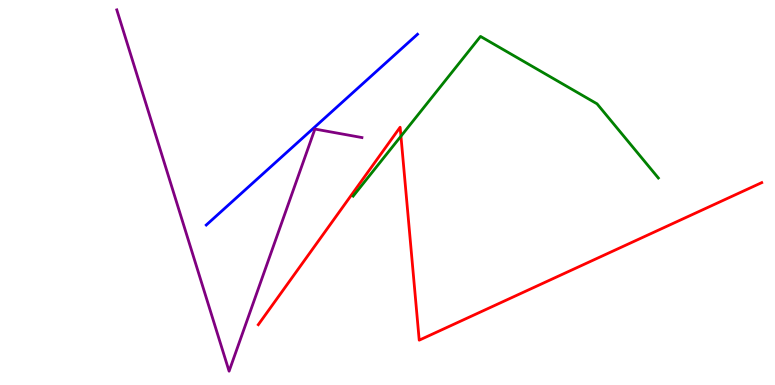[{'lines': ['blue', 'red'], 'intersections': []}, {'lines': ['green', 'red'], 'intersections': [{'x': 5.17, 'y': 6.46}]}, {'lines': ['purple', 'red'], 'intersections': []}, {'lines': ['blue', 'green'], 'intersections': []}, {'lines': ['blue', 'purple'], 'intersections': []}, {'lines': ['green', 'purple'], 'intersections': []}]